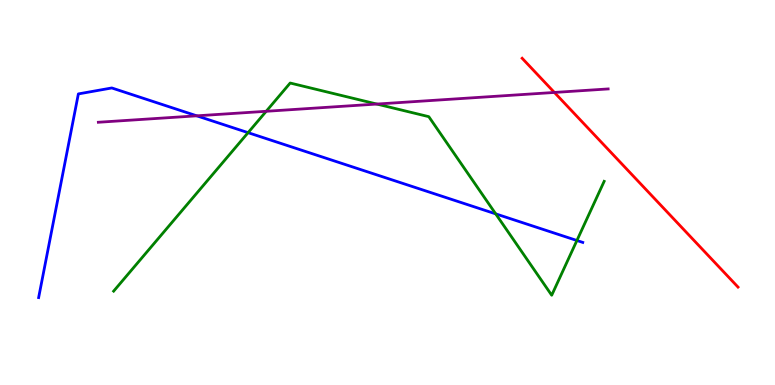[{'lines': ['blue', 'red'], 'intersections': []}, {'lines': ['green', 'red'], 'intersections': []}, {'lines': ['purple', 'red'], 'intersections': [{'x': 7.15, 'y': 7.6}]}, {'lines': ['blue', 'green'], 'intersections': [{'x': 3.2, 'y': 6.55}, {'x': 6.4, 'y': 4.45}, {'x': 7.44, 'y': 3.75}]}, {'lines': ['blue', 'purple'], 'intersections': [{'x': 2.54, 'y': 6.99}]}, {'lines': ['green', 'purple'], 'intersections': [{'x': 3.43, 'y': 7.11}, {'x': 4.86, 'y': 7.3}]}]